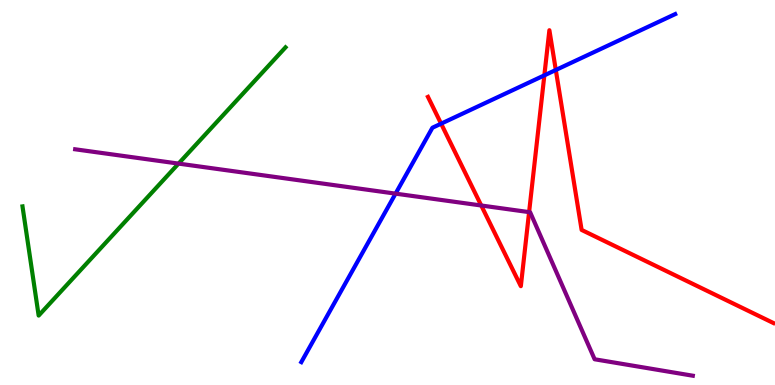[{'lines': ['blue', 'red'], 'intersections': [{'x': 5.69, 'y': 6.79}, {'x': 7.02, 'y': 8.04}, {'x': 7.17, 'y': 8.18}]}, {'lines': ['green', 'red'], 'intersections': []}, {'lines': ['purple', 'red'], 'intersections': [{'x': 6.21, 'y': 4.66}, {'x': 6.83, 'y': 4.49}]}, {'lines': ['blue', 'green'], 'intersections': []}, {'lines': ['blue', 'purple'], 'intersections': [{'x': 5.1, 'y': 4.97}]}, {'lines': ['green', 'purple'], 'intersections': [{'x': 2.3, 'y': 5.75}]}]